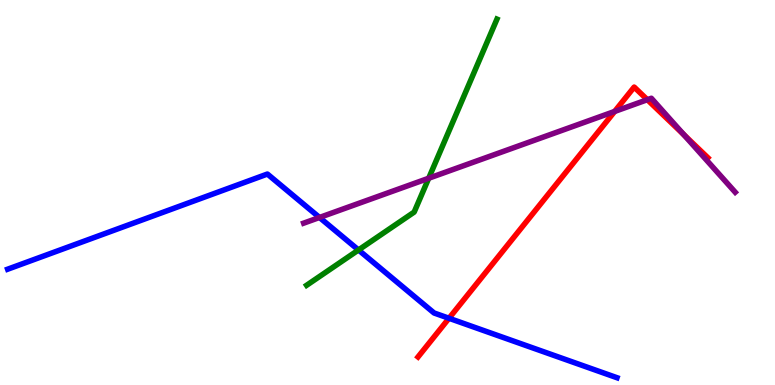[{'lines': ['blue', 'red'], 'intersections': [{'x': 5.79, 'y': 1.73}]}, {'lines': ['green', 'red'], 'intersections': []}, {'lines': ['purple', 'red'], 'intersections': [{'x': 7.93, 'y': 7.11}, {'x': 8.35, 'y': 7.41}, {'x': 8.83, 'y': 6.5}]}, {'lines': ['blue', 'green'], 'intersections': [{'x': 4.63, 'y': 3.51}]}, {'lines': ['blue', 'purple'], 'intersections': [{'x': 4.12, 'y': 4.35}]}, {'lines': ['green', 'purple'], 'intersections': [{'x': 5.53, 'y': 5.37}]}]